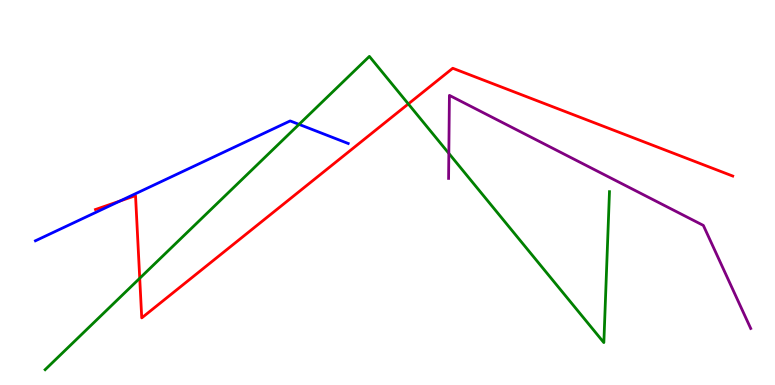[{'lines': ['blue', 'red'], 'intersections': [{'x': 1.55, 'y': 4.78}]}, {'lines': ['green', 'red'], 'intersections': [{'x': 1.8, 'y': 2.77}, {'x': 5.27, 'y': 7.3}]}, {'lines': ['purple', 'red'], 'intersections': []}, {'lines': ['blue', 'green'], 'intersections': [{'x': 3.86, 'y': 6.77}]}, {'lines': ['blue', 'purple'], 'intersections': []}, {'lines': ['green', 'purple'], 'intersections': [{'x': 5.79, 'y': 6.02}]}]